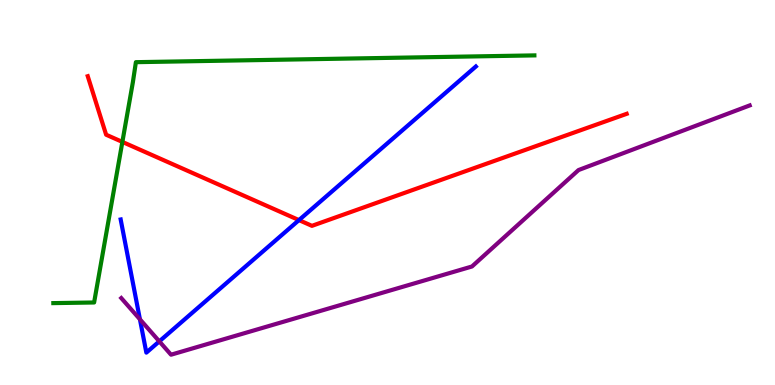[{'lines': ['blue', 'red'], 'intersections': [{'x': 3.86, 'y': 4.28}]}, {'lines': ['green', 'red'], 'intersections': [{'x': 1.58, 'y': 6.31}]}, {'lines': ['purple', 'red'], 'intersections': []}, {'lines': ['blue', 'green'], 'intersections': []}, {'lines': ['blue', 'purple'], 'intersections': [{'x': 1.81, 'y': 1.71}, {'x': 2.06, 'y': 1.13}]}, {'lines': ['green', 'purple'], 'intersections': []}]